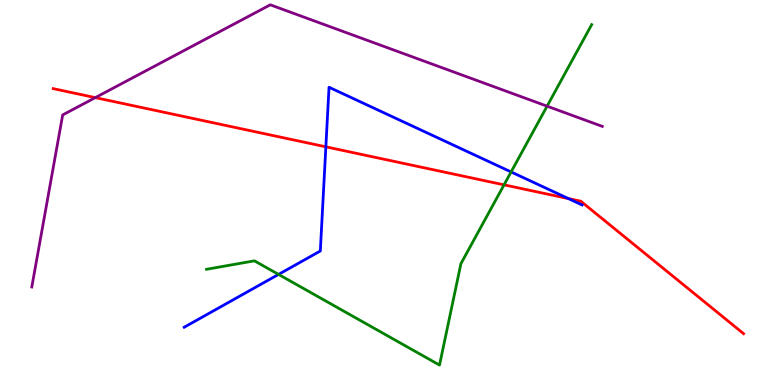[{'lines': ['blue', 'red'], 'intersections': [{'x': 4.2, 'y': 6.19}, {'x': 7.33, 'y': 4.84}]}, {'lines': ['green', 'red'], 'intersections': [{'x': 6.5, 'y': 5.2}]}, {'lines': ['purple', 'red'], 'intersections': [{'x': 1.23, 'y': 7.46}]}, {'lines': ['blue', 'green'], 'intersections': [{'x': 3.59, 'y': 2.87}, {'x': 6.59, 'y': 5.53}]}, {'lines': ['blue', 'purple'], 'intersections': []}, {'lines': ['green', 'purple'], 'intersections': [{'x': 7.06, 'y': 7.24}]}]